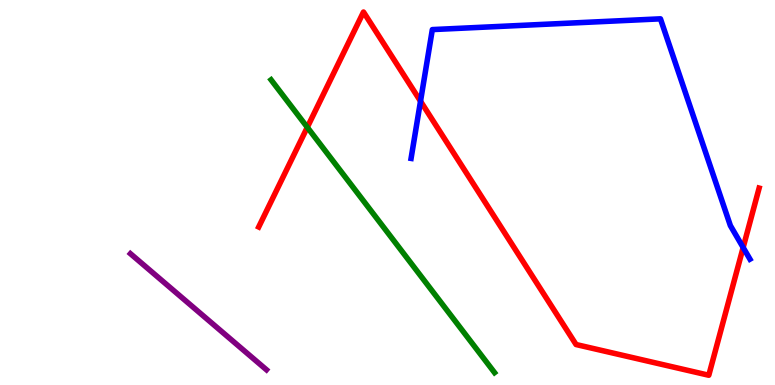[{'lines': ['blue', 'red'], 'intersections': [{'x': 5.43, 'y': 7.37}, {'x': 9.59, 'y': 3.57}]}, {'lines': ['green', 'red'], 'intersections': [{'x': 3.97, 'y': 6.69}]}, {'lines': ['purple', 'red'], 'intersections': []}, {'lines': ['blue', 'green'], 'intersections': []}, {'lines': ['blue', 'purple'], 'intersections': []}, {'lines': ['green', 'purple'], 'intersections': []}]